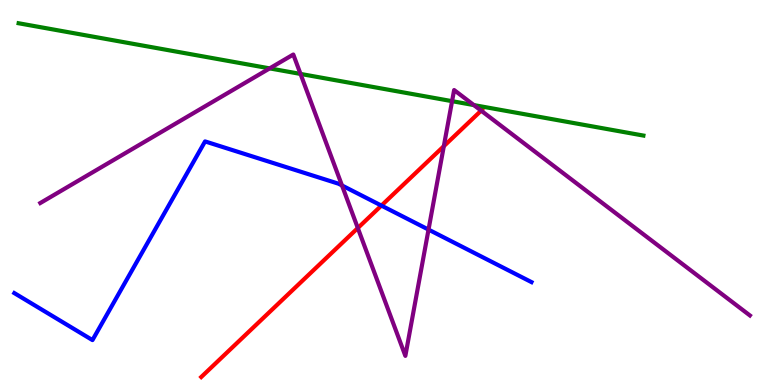[{'lines': ['blue', 'red'], 'intersections': [{'x': 4.92, 'y': 4.66}]}, {'lines': ['green', 'red'], 'intersections': []}, {'lines': ['purple', 'red'], 'intersections': [{'x': 4.62, 'y': 4.08}, {'x': 5.73, 'y': 6.2}, {'x': 6.21, 'y': 7.13}]}, {'lines': ['blue', 'green'], 'intersections': []}, {'lines': ['blue', 'purple'], 'intersections': [{'x': 4.41, 'y': 5.18}, {'x': 5.53, 'y': 4.04}]}, {'lines': ['green', 'purple'], 'intersections': [{'x': 3.48, 'y': 8.22}, {'x': 3.88, 'y': 8.08}, {'x': 5.83, 'y': 7.37}, {'x': 6.11, 'y': 7.27}]}]